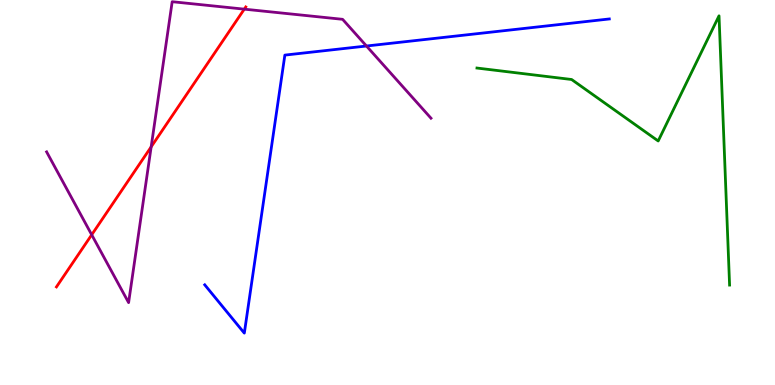[{'lines': ['blue', 'red'], 'intersections': []}, {'lines': ['green', 'red'], 'intersections': []}, {'lines': ['purple', 'red'], 'intersections': [{'x': 1.18, 'y': 3.9}, {'x': 1.95, 'y': 6.19}, {'x': 3.15, 'y': 9.76}]}, {'lines': ['blue', 'green'], 'intersections': []}, {'lines': ['blue', 'purple'], 'intersections': [{'x': 4.73, 'y': 8.8}]}, {'lines': ['green', 'purple'], 'intersections': []}]